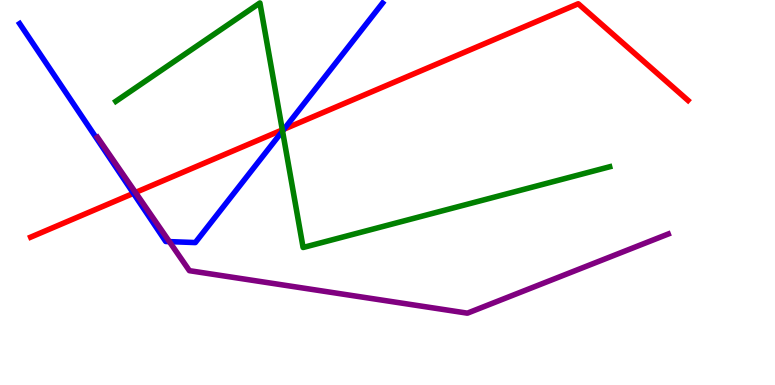[{'lines': ['blue', 'red'], 'intersections': [{'x': 1.72, 'y': 4.98}, {'x': 3.66, 'y': 6.64}]}, {'lines': ['green', 'red'], 'intersections': [{'x': 3.64, 'y': 6.63}]}, {'lines': ['purple', 'red'], 'intersections': [{'x': 1.75, 'y': 5.0}]}, {'lines': ['blue', 'green'], 'intersections': [{'x': 3.65, 'y': 6.6}]}, {'lines': ['blue', 'purple'], 'intersections': [{'x': 2.19, 'y': 3.72}]}, {'lines': ['green', 'purple'], 'intersections': []}]